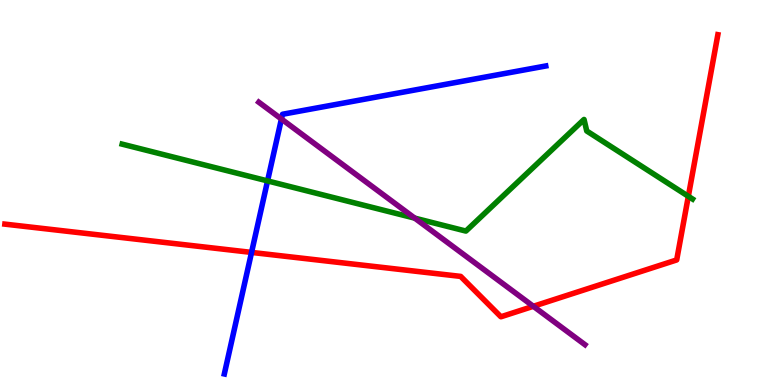[{'lines': ['blue', 'red'], 'intersections': [{'x': 3.25, 'y': 3.44}]}, {'lines': ['green', 'red'], 'intersections': [{'x': 8.88, 'y': 4.9}]}, {'lines': ['purple', 'red'], 'intersections': [{'x': 6.88, 'y': 2.04}]}, {'lines': ['blue', 'green'], 'intersections': [{'x': 3.45, 'y': 5.3}]}, {'lines': ['blue', 'purple'], 'intersections': [{'x': 3.63, 'y': 6.91}]}, {'lines': ['green', 'purple'], 'intersections': [{'x': 5.35, 'y': 4.33}]}]